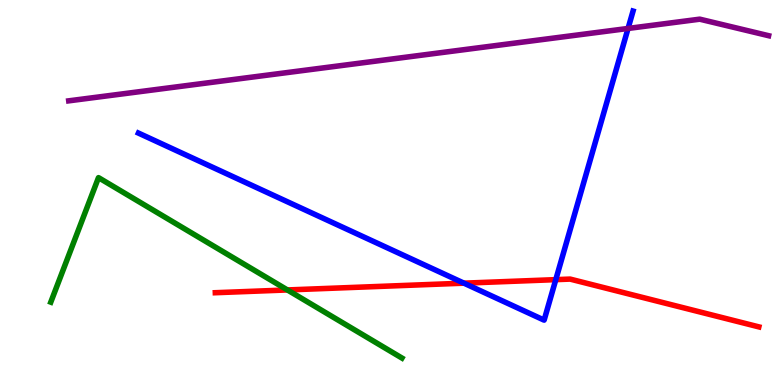[{'lines': ['blue', 'red'], 'intersections': [{'x': 5.99, 'y': 2.65}, {'x': 7.17, 'y': 2.74}]}, {'lines': ['green', 'red'], 'intersections': [{'x': 3.71, 'y': 2.47}]}, {'lines': ['purple', 'red'], 'intersections': []}, {'lines': ['blue', 'green'], 'intersections': []}, {'lines': ['blue', 'purple'], 'intersections': [{'x': 8.1, 'y': 9.26}]}, {'lines': ['green', 'purple'], 'intersections': []}]